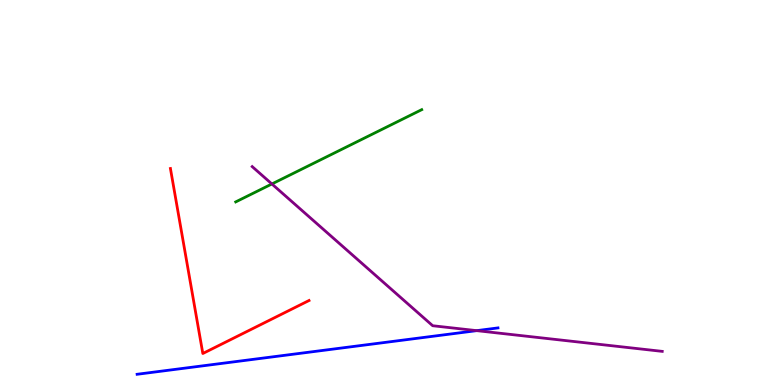[{'lines': ['blue', 'red'], 'intersections': []}, {'lines': ['green', 'red'], 'intersections': []}, {'lines': ['purple', 'red'], 'intersections': []}, {'lines': ['blue', 'green'], 'intersections': []}, {'lines': ['blue', 'purple'], 'intersections': [{'x': 6.15, 'y': 1.41}]}, {'lines': ['green', 'purple'], 'intersections': [{'x': 3.51, 'y': 5.22}]}]